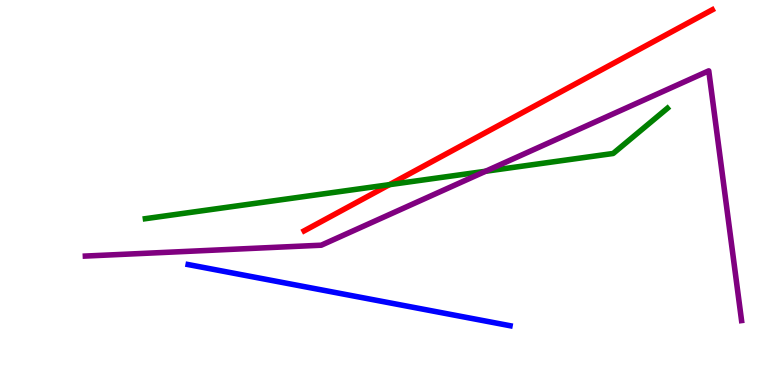[{'lines': ['blue', 'red'], 'intersections': []}, {'lines': ['green', 'red'], 'intersections': [{'x': 5.02, 'y': 5.2}]}, {'lines': ['purple', 'red'], 'intersections': []}, {'lines': ['blue', 'green'], 'intersections': []}, {'lines': ['blue', 'purple'], 'intersections': []}, {'lines': ['green', 'purple'], 'intersections': [{'x': 6.27, 'y': 5.55}]}]